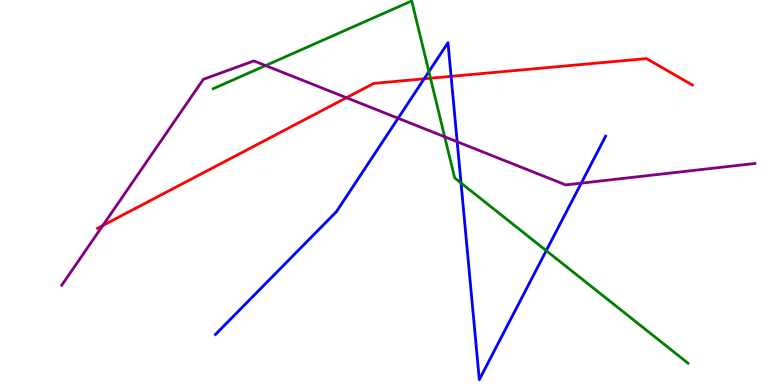[{'lines': ['blue', 'red'], 'intersections': [{'x': 5.47, 'y': 7.95}, {'x': 5.82, 'y': 8.02}]}, {'lines': ['green', 'red'], 'intersections': [{'x': 5.55, 'y': 7.97}]}, {'lines': ['purple', 'red'], 'intersections': [{'x': 1.33, 'y': 4.14}, {'x': 4.47, 'y': 7.46}]}, {'lines': ['blue', 'green'], 'intersections': [{'x': 5.53, 'y': 8.14}, {'x': 5.95, 'y': 5.25}, {'x': 7.05, 'y': 3.49}]}, {'lines': ['blue', 'purple'], 'intersections': [{'x': 5.14, 'y': 6.93}, {'x': 5.9, 'y': 6.32}, {'x': 7.5, 'y': 5.24}]}, {'lines': ['green', 'purple'], 'intersections': [{'x': 3.43, 'y': 8.3}, {'x': 5.74, 'y': 6.45}]}]